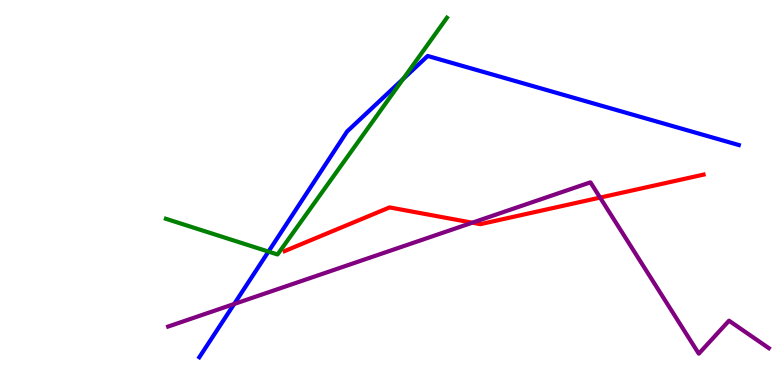[{'lines': ['blue', 'red'], 'intersections': []}, {'lines': ['green', 'red'], 'intersections': []}, {'lines': ['purple', 'red'], 'intersections': [{'x': 6.09, 'y': 4.22}, {'x': 7.74, 'y': 4.87}]}, {'lines': ['blue', 'green'], 'intersections': [{'x': 3.46, 'y': 3.47}, {'x': 5.2, 'y': 7.95}]}, {'lines': ['blue', 'purple'], 'intersections': [{'x': 3.02, 'y': 2.1}]}, {'lines': ['green', 'purple'], 'intersections': []}]